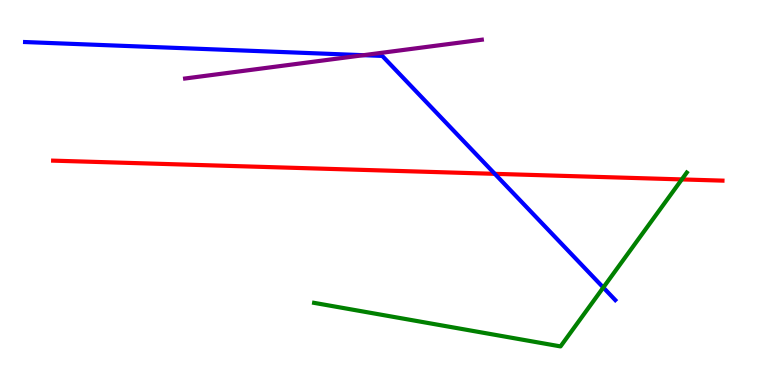[{'lines': ['blue', 'red'], 'intersections': [{'x': 6.38, 'y': 5.48}]}, {'lines': ['green', 'red'], 'intersections': [{'x': 8.8, 'y': 5.34}]}, {'lines': ['purple', 'red'], 'intersections': []}, {'lines': ['blue', 'green'], 'intersections': [{'x': 7.78, 'y': 2.53}]}, {'lines': ['blue', 'purple'], 'intersections': [{'x': 4.69, 'y': 8.57}]}, {'lines': ['green', 'purple'], 'intersections': []}]